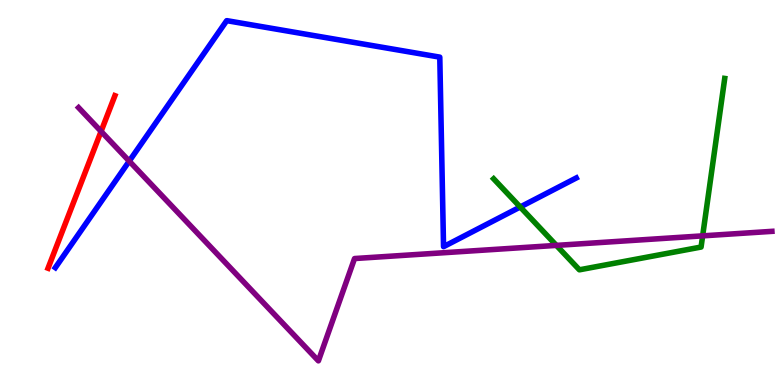[{'lines': ['blue', 'red'], 'intersections': []}, {'lines': ['green', 'red'], 'intersections': []}, {'lines': ['purple', 'red'], 'intersections': [{'x': 1.3, 'y': 6.59}]}, {'lines': ['blue', 'green'], 'intersections': [{'x': 6.71, 'y': 4.62}]}, {'lines': ['blue', 'purple'], 'intersections': [{'x': 1.67, 'y': 5.81}]}, {'lines': ['green', 'purple'], 'intersections': [{'x': 7.18, 'y': 3.63}, {'x': 9.07, 'y': 3.87}]}]